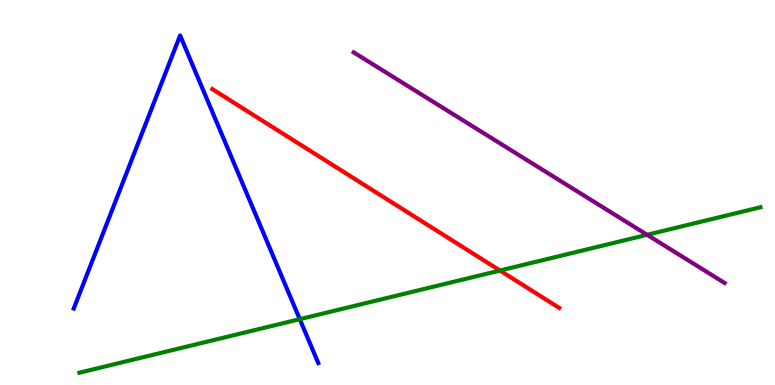[{'lines': ['blue', 'red'], 'intersections': []}, {'lines': ['green', 'red'], 'intersections': [{'x': 6.45, 'y': 2.97}]}, {'lines': ['purple', 'red'], 'intersections': []}, {'lines': ['blue', 'green'], 'intersections': [{'x': 3.87, 'y': 1.71}]}, {'lines': ['blue', 'purple'], 'intersections': []}, {'lines': ['green', 'purple'], 'intersections': [{'x': 8.35, 'y': 3.9}]}]